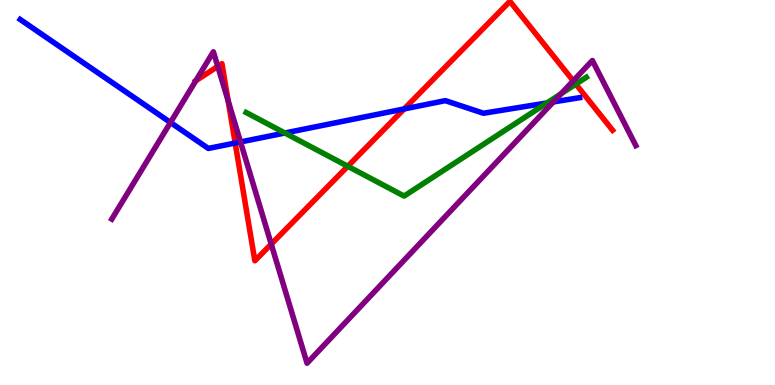[{'lines': ['blue', 'red'], 'intersections': [{'x': 3.03, 'y': 6.29}, {'x': 5.21, 'y': 7.17}]}, {'lines': ['green', 'red'], 'intersections': [{'x': 4.49, 'y': 5.68}, {'x': 7.43, 'y': 7.81}]}, {'lines': ['purple', 'red'], 'intersections': [{'x': 2.53, 'y': 7.9}, {'x': 2.81, 'y': 8.28}, {'x': 2.94, 'y': 7.38}, {'x': 3.5, 'y': 3.66}, {'x': 7.4, 'y': 7.9}]}, {'lines': ['blue', 'green'], 'intersections': [{'x': 3.68, 'y': 6.55}, {'x': 7.06, 'y': 7.33}]}, {'lines': ['blue', 'purple'], 'intersections': [{'x': 2.2, 'y': 6.82}, {'x': 3.1, 'y': 6.31}, {'x': 7.14, 'y': 7.35}]}, {'lines': ['green', 'purple'], 'intersections': [{'x': 7.24, 'y': 7.56}]}]